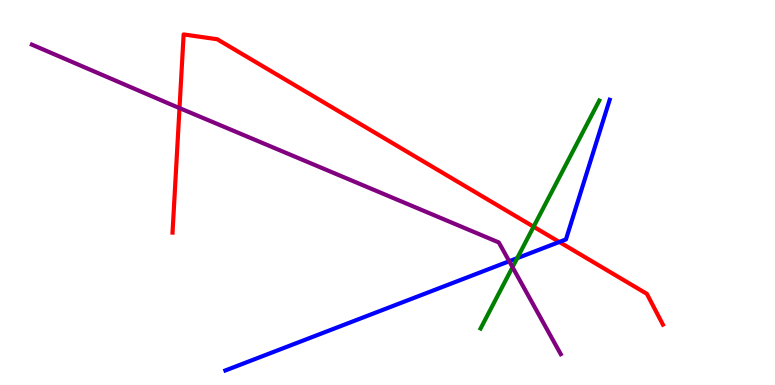[{'lines': ['blue', 'red'], 'intersections': [{'x': 7.22, 'y': 3.72}]}, {'lines': ['green', 'red'], 'intersections': [{'x': 6.89, 'y': 4.11}]}, {'lines': ['purple', 'red'], 'intersections': [{'x': 2.32, 'y': 7.19}]}, {'lines': ['blue', 'green'], 'intersections': [{'x': 6.67, 'y': 3.29}]}, {'lines': ['blue', 'purple'], 'intersections': [{'x': 6.57, 'y': 3.21}]}, {'lines': ['green', 'purple'], 'intersections': [{'x': 6.61, 'y': 3.06}]}]